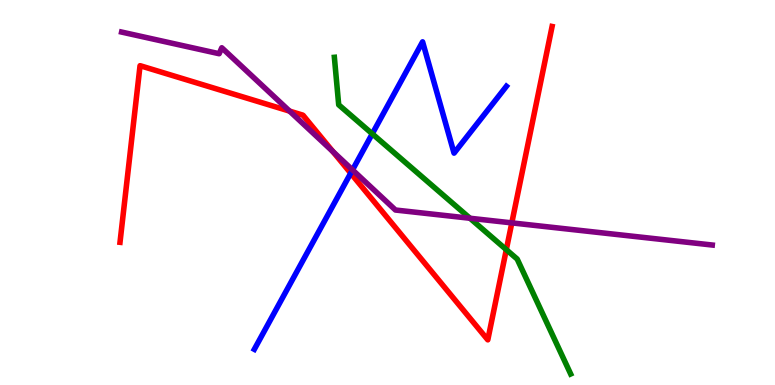[{'lines': ['blue', 'red'], 'intersections': [{'x': 4.53, 'y': 5.5}]}, {'lines': ['green', 'red'], 'intersections': [{'x': 6.53, 'y': 3.52}]}, {'lines': ['purple', 'red'], 'intersections': [{'x': 3.74, 'y': 7.11}, {'x': 4.3, 'y': 6.06}, {'x': 6.6, 'y': 4.21}]}, {'lines': ['blue', 'green'], 'intersections': [{'x': 4.8, 'y': 6.52}]}, {'lines': ['blue', 'purple'], 'intersections': [{'x': 4.55, 'y': 5.59}]}, {'lines': ['green', 'purple'], 'intersections': [{'x': 6.06, 'y': 4.33}]}]